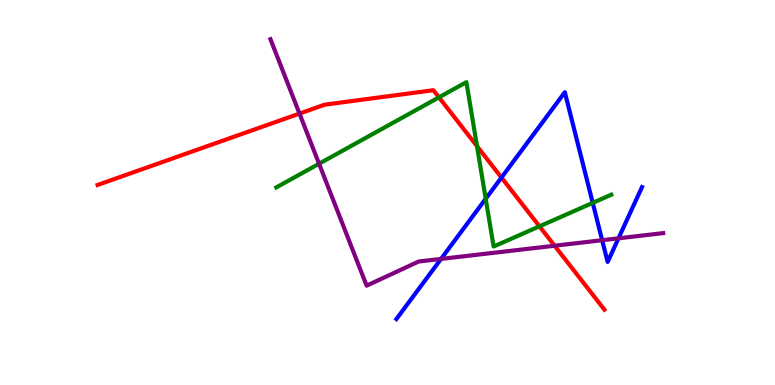[{'lines': ['blue', 'red'], 'intersections': [{'x': 6.47, 'y': 5.39}]}, {'lines': ['green', 'red'], 'intersections': [{'x': 5.66, 'y': 7.47}, {'x': 6.15, 'y': 6.2}, {'x': 6.96, 'y': 4.12}]}, {'lines': ['purple', 'red'], 'intersections': [{'x': 3.86, 'y': 7.05}, {'x': 7.16, 'y': 3.62}]}, {'lines': ['blue', 'green'], 'intersections': [{'x': 6.27, 'y': 4.84}, {'x': 7.65, 'y': 4.73}]}, {'lines': ['blue', 'purple'], 'intersections': [{'x': 5.69, 'y': 3.27}, {'x': 7.77, 'y': 3.76}, {'x': 7.98, 'y': 3.81}]}, {'lines': ['green', 'purple'], 'intersections': [{'x': 4.12, 'y': 5.75}]}]